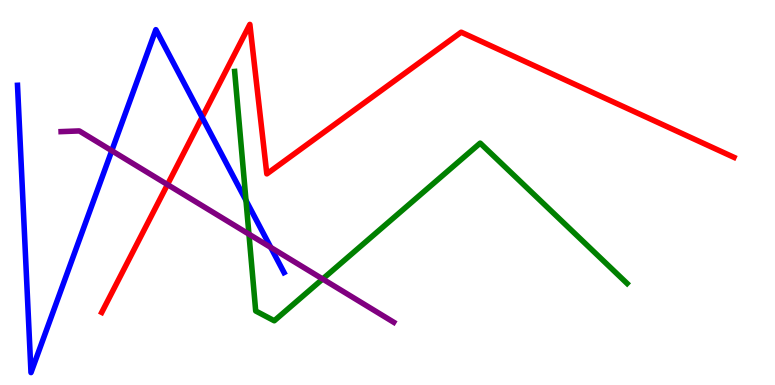[{'lines': ['blue', 'red'], 'intersections': [{'x': 2.61, 'y': 6.95}]}, {'lines': ['green', 'red'], 'intersections': []}, {'lines': ['purple', 'red'], 'intersections': [{'x': 2.16, 'y': 5.21}]}, {'lines': ['blue', 'green'], 'intersections': [{'x': 3.17, 'y': 4.79}]}, {'lines': ['blue', 'purple'], 'intersections': [{'x': 1.44, 'y': 6.09}, {'x': 3.49, 'y': 3.57}]}, {'lines': ['green', 'purple'], 'intersections': [{'x': 3.21, 'y': 3.92}, {'x': 4.16, 'y': 2.75}]}]